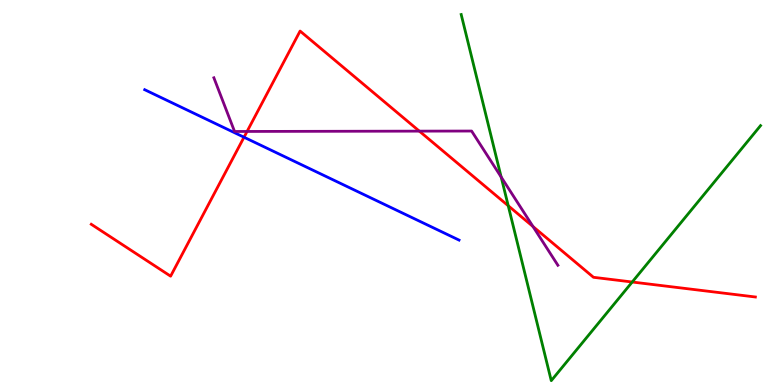[{'lines': ['blue', 'red'], 'intersections': [{'x': 3.15, 'y': 6.44}]}, {'lines': ['green', 'red'], 'intersections': [{'x': 6.56, 'y': 4.66}, {'x': 8.16, 'y': 2.68}]}, {'lines': ['purple', 'red'], 'intersections': [{'x': 3.19, 'y': 6.59}, {'x': 5.41, 'y': 6.59}, {'x': 6.88, 'y': 4.12}]}, {'lines': ['blue', 'green'], 'intersections': []}, {'lines': ['blue', 'purple'], 'intersections': []}, {'lines': ['green', 'purple'], 'intersections': [{'x': 6.47, 'y': 5.4}]}]